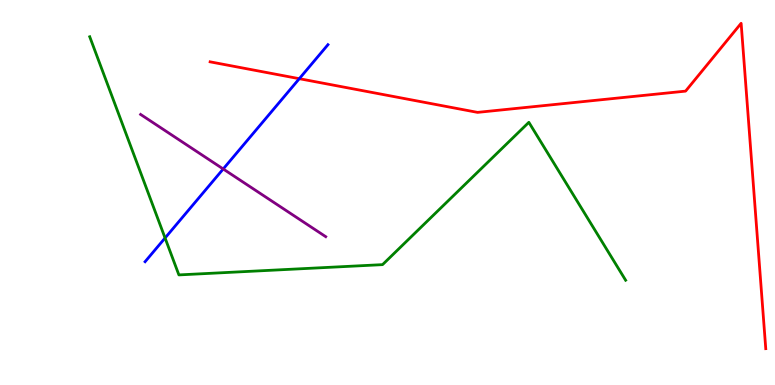[{'lines': ['blue', 'red'], 'intersections': [{'x': 3.86, 'y': 7.96}]}, {'lines': ['green', 'red'], 'intersections': []}, {'lines': ['purple', 'red'], 'intersections': []}, {'lines': ['blue', 'green'], 'intersections': [{'x': 2.13, 'y': 3.82}]}, {'lines': ['blue', 'purple'], 'intersections': [{'x': 2.88, 'y': 5.61}]}, {'lines': ['green', 'purple'], 'intersections': []}]